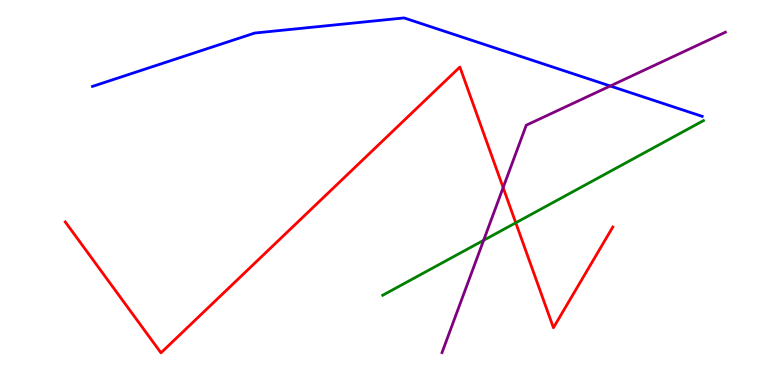[{'lines': ['blue', 'red'], 'intersections': []}, {'lines': ['green', 'red'], 'intersections': [{'x': 6.66, 'y': 4.21}]}, {'lines': ['purple', 'red'], 'intersections': [{'x': 6.49, 'y': 5.13}]}, {'lines': ['blue', 'green'], 'intersections': []}, {'lines': ['blue', 'purple'], 'intersections': [{'x': 7.87, 'y': 7.77}]}, {'lines': ['green', 'purple'], 'intersections': [{'x': 6.24, 'y': 3.76}]}]